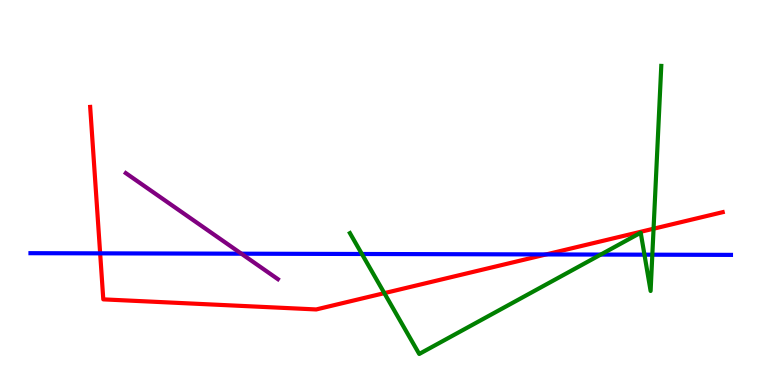[{'lines': ['blue', 'red'], 'intersections': [{'x': 1.29, 'y': 3.42}, {'x': 7.05, 'y': 3.39}]}, {'lines': ['green', 'red'], 'intersections': [{'x': 4.96, 'y': 2.39}, {'x': 8.43, 'y': 4.06}]}, {'lines': ['purple', 'red'], 'intersections': []}, {'lines': ['blue', 'green'], 'intersections': [{'x': 4.67, 'y': 3.4}, {'x': 7.75, 'y': 3.39}, {'x': 8.32, 'y': 3.39}, {'x': 8.42, 'y': 3.38}]}, {'lines': ['blue', 'purple'], 'intersections': [{'x': 3.11, 'y': 3.41}]}, {'lines': ['green', 'purple'], 'intersections': []}]